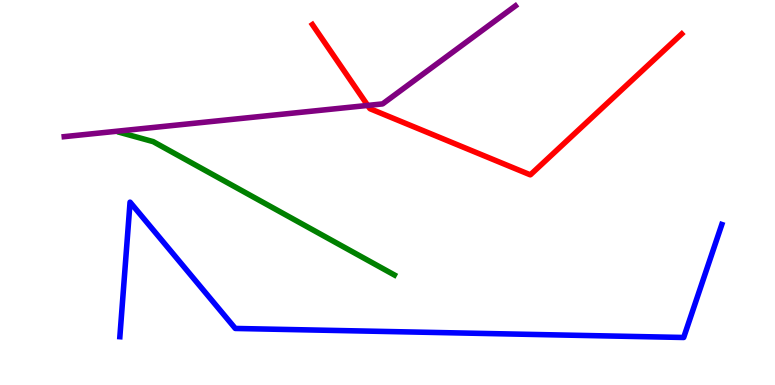[{'lines': ['blue', 'red'], 'intersections': []}, {'lines': ['green', 'red'], 'intersections': []}, {'lines': ['purple', 'red'], 'intersections': [{'x': 4.74, 'y': 7.26}]}, {'lines': ['blue', 'green'], 'intersections': []}, {'lines': ['blue', 'purple'], 'intersections': []}, {'lines': ['green', 'purple'], 'intersections': []}]